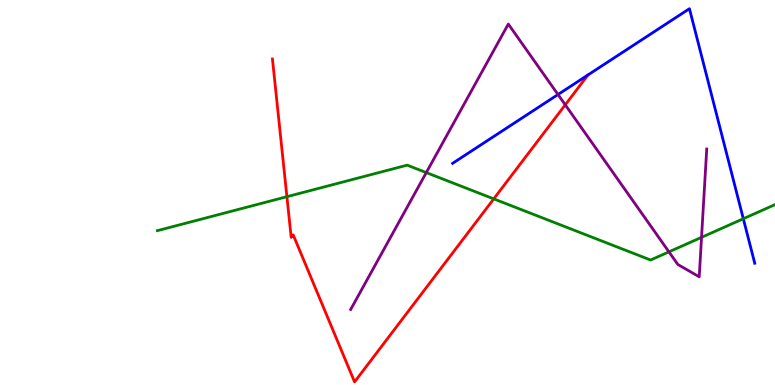[{'lines': ['blue', 'red'], 'intersections': []}, {'lines': ['green', 'red'], 'intersections': [{'x': 3.7, 'y': 4.89}, {'x': 6.37, 'y': 4.83}]}, {'lines': ['purple', 'red'], 'intersections': [{'x': 7.29, 'y': 7.28}]}, {'lines': ['blue', 'green'], 'intersections': [{'x': 9.59, 'y': 4.32}]}, {'lines': ['blue', 'purple'], 'intersections': [{'x': 7.2, 'y': 7.54}]}, {'lines': ['green', 'purple'], 'intersections': [{'x': 5.5, 'y': 5.52}, {'x': 8.63, 'y': 3.46}, {'x': 9.05, 'y': 3.84}]}]